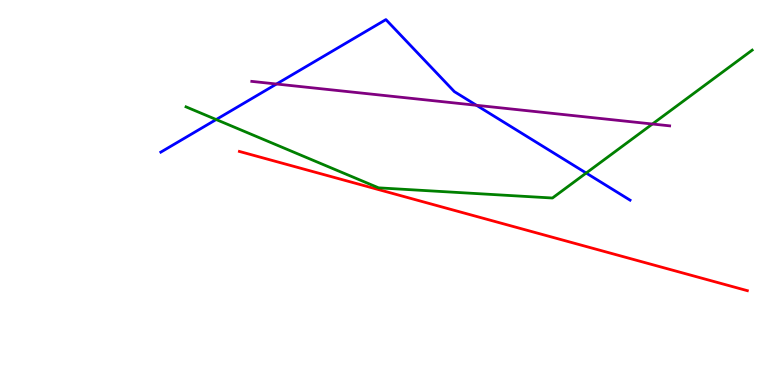[{'lines': ['blue', 'red'], 'intersections': []}, {'lines': ['green', 'red'], 'intersections': []}, {'lines': ['purple', 'red'], 'intersections': []}, {'lines': ['blue', 'green'], 'intersections': [{'x': 2.79, 'y': 6.9}, {'x': 7.56, 'y': 5.51}]}, {'lines': ['blue', 'purple'], 'intersections': [{'x': 3.57, 'y': 7.82}, {'x': 6.15, 'y': 7.27}]}, {'lines': ['green', 'purple'], 'intersections': [{'x': 8.42, 'y': 6.78}]}]